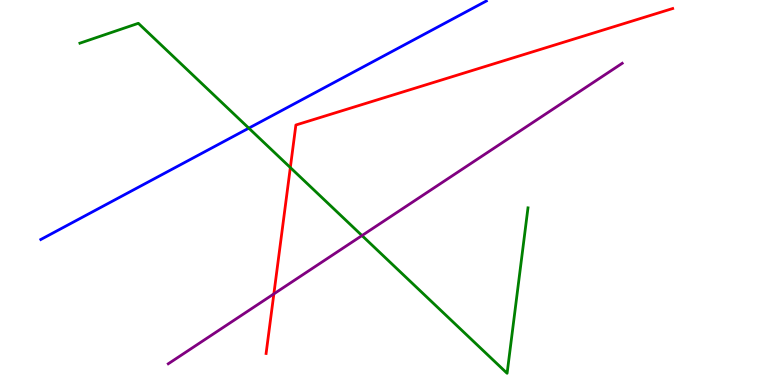[{'lines': ['blue', 'red'], 'intersections': []}, {'lines': ['green', 'red'], 'intersections': [{'x': 3.75, 'y': 5.65}]}, {'lines': ['purple', 'red'], 'intersections': [{'x': 3.53, 'y': 2.37}]}, {'lines': ['blue', 'green'], 'intersections': [{'x': 3.21, 'y': 6.67}]}, {'lines': ['blue', 'purple'], 'intersections': []}, {'lines': ['green', 'purple'], 'intersections': [{'x': 4.67, 'y': 3.88}]}]